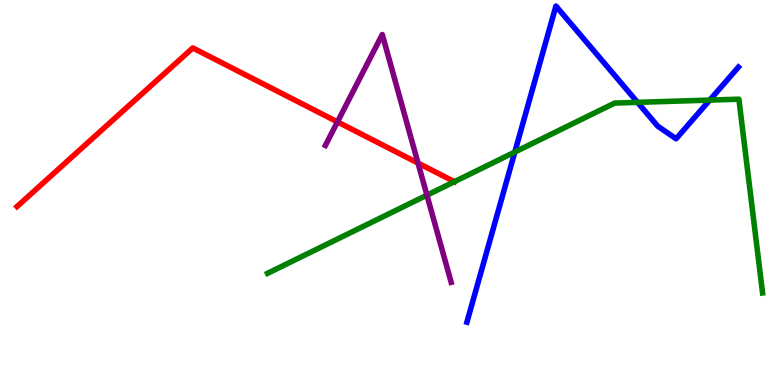[{'lines': ['blue', 'red'], 'intersections': []}, {'lines': ['green', 'red'], 'intersections': [{'x': 5.86, 'y': 5.28}]}, {'lines': ['purple', 'red'], 'intersections': [{'x': 4.35, 'y': 6.83}, {'x': 5.39, 'y': 5.76}]}, {'lines': ['blue', 'green'], 'intersections': [{'x': 6.64, 'y': 6.05}, {'x': 8.23, 'y': 7.34}, {'x': 9.16, 'y': 7.4}]}, {'lines': ['blue', 'purple'], 'intersections': []}, {'lines': ['green', 'purple'], 'intersections': [{'x': 5.51, 'y': 4.93}]}]